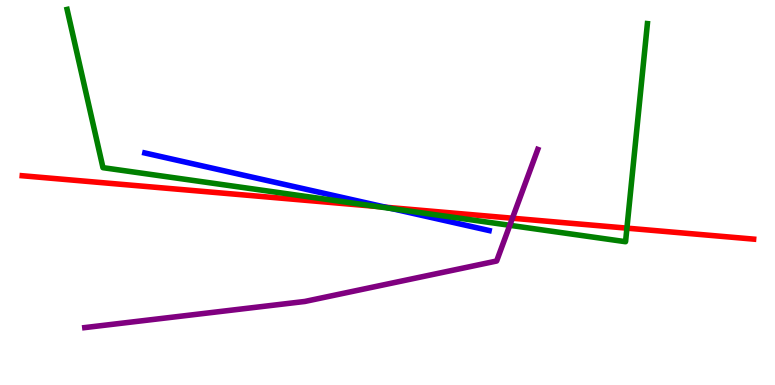[{'lines': ['blue', 'red'], 'intersections': [{'x': 4.98, 'y': 4.62}]}, {'lines': ['green', 'red'], 'intersections': [{'x': 4.86, 'y': 4.64}, {'x': 8.09, 'y': 4.07}]}, {'lines': ['purple', 'red'], 'intersections': [{'x': 6.61, 'y': 4.33}]}, {'lines': ['blue', 'green'], 'intersections': [{'x': 5.05, 'y': 4.58}]}, {'lines': ['blue', 'purple'], 'intersections': []}, {'lines': ['green', 'purple'], 'intersections': [{'x': 6.58, 'y': 4.15}]}]